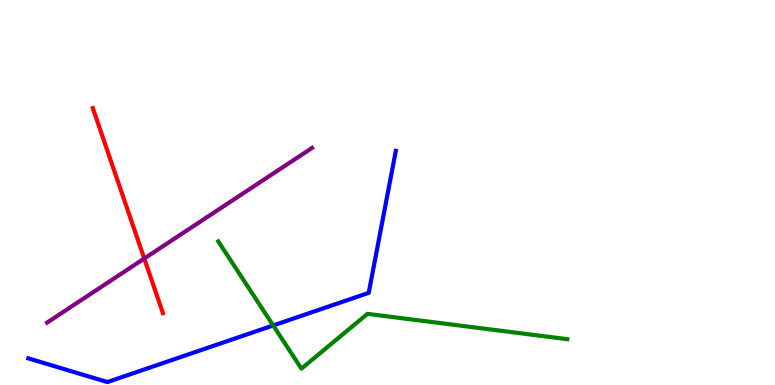[{'lines': ['blue', 'red'], 'intersections': []}, {'lines': ['green', 'red'], 'intersections': []}, {'lines': ['purple', 'red'], 'intersections': [{'x': 1.86, 'y': 3.28}]}, {'lines': ['blue', 'green'], 'intersections': [{'x': 3.52, 'y': 1.55}]}, {'lines': ['blue', 'purple'], 'intersections': []}, {'lines': ['green', 'purple'], 'intersections': []}]